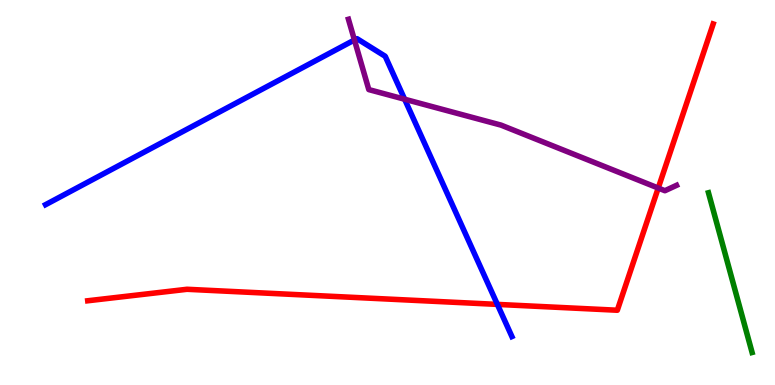[{'lines': ['blue', 'red'], 'intersections': [{'x': 6.42, 'y': 2.09}]}, {'lines': ['green', 'red'], 'intersections': []}, {'lines': ['purple', 'red'], 'intersections': [{'x': 8.49, 'y': 5.12}]}, {'lines': ['blue', 'green'], 'intersections': []}, {'lines': ['blue', 'purple'], 'intersections': [{'x': 4.57, 'y': 8.96}, {'x': 5.22, 'y': 7.42}]}, {'lines': ['green', 'purple'], 'intersections': []}]